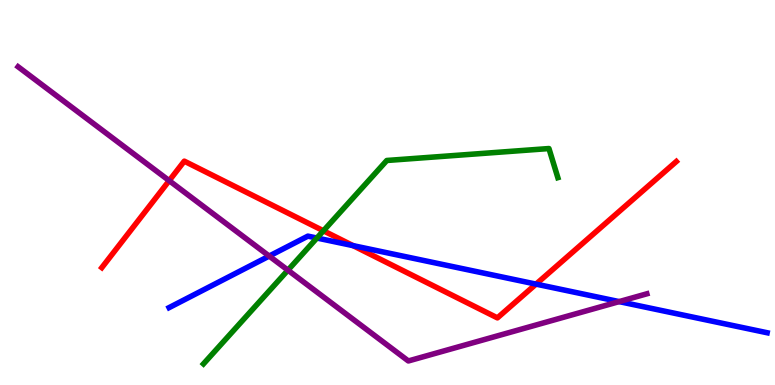[{'lines': ['blue', 'red'], 'intersections': [{'x': 4.56, 'y': 3.62}, {'x': 6.92, 'y': 2.62}]}, {'lines': ['green', 'red'], 'intersections': [{'x': 4.17, 'y': 4.01}]}, {'lines': ['purple', 'red'], 'intersections': [{'x': 2.18, 'y': 5.31}]}, {'lines': ['blue', 'green'], 'intersections': [{'x': 4.09, 'y': 3.82}]}, {'lines': ['blue', 'purple'], 'intersections': [{'x': 3.47, 'y': 3.35}, {'x': 7.99, 'y': 2.17}]}, {'lines': ['green', 'purple'], 'intersections': [{'x': 3.72, 'y': 2.98}]}]